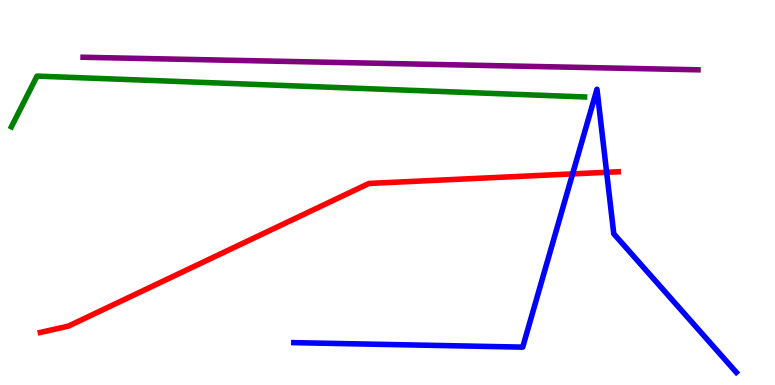[{'lines': ['blue', 'red'], 'intersections': [{'x': 7.39, 'y': 5.48}, {'x': 7.83, 'y': 5.52}]}, {'lines': ['green', 'red'], 'intersections': []}, {'lines': ['purple', 'red'], 'intersections': []}, {'lines': ['blue', 'green'], 'intersections': []}, {'lines': ['blue', 'purple'], 'intersections': []}, {'lines': ['green', 'purple'], 'intersections': []}]